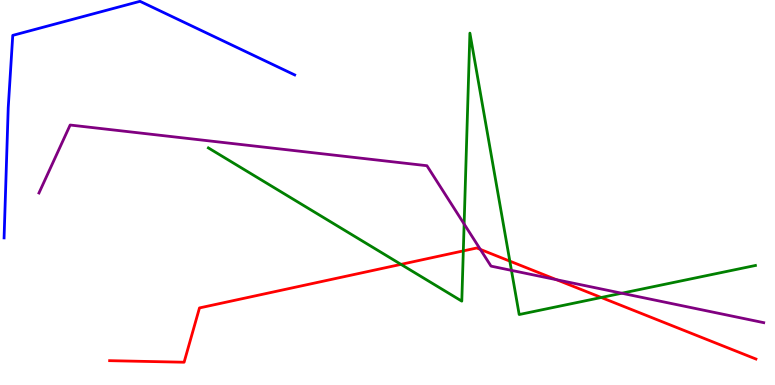[{'lines': ['blue', 'red'], 'intersections': []}, {'lines': ['green', 'red'], 'intersections': [{'x': 5.17, 'y': 3.13}, {'x': 5.98, 'y': 3.48}, {'x': 6.58, 'y': 3.22}, {'x': 7.76, 'y': 2.27}]}, {'lines': ['purple', 'red'], 'intersections': [{'x': 6.2, 'y': 3.52}, {'x': 7.18, 'y': 2.73}]}, {'lines': ['blue', 'green'], 'intersections': []}, {'lines': ['blue', 'purple'], 'intersections': []}, {'lines': ['green', 'purple'], 'intersections': [{'x': 5.99, 'y': 4.18}, {'x': 6.6, 'y': 2.98}, {'x': 8.02, 'y': 2.38}]}]